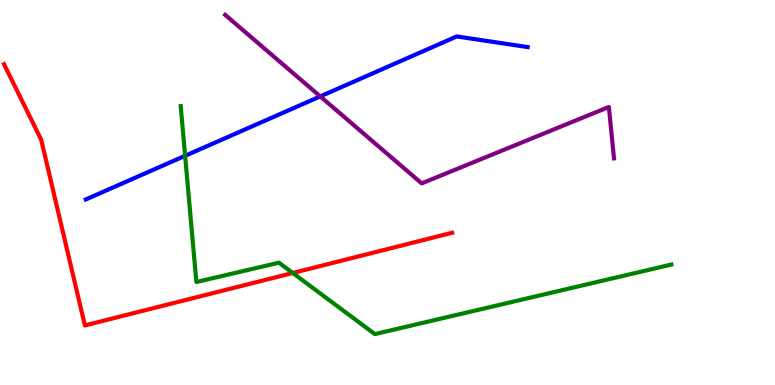[{'lines': ['blue', 'red'], 'intersections': []}, {'lines': ['green', 'red'], 'intersections': [{'x': 3.78, 'y': 2.91}]}, {'lines': ['purple', 'red'], 'intersections': []}, {'lines': ['blue', 'green'], 'intersections': [{'x': 2.39, 'y': 5.95}]}, {'lines': ['blue', 'purple'], 'intersections': [{'x': 4.13, 'y': 7.5}]}, {'lines': ['green', 'purple'], 'intersections': []}]